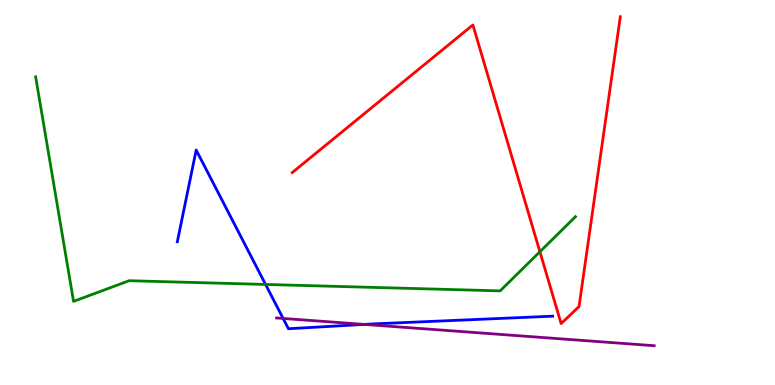[{'lines': ['blue', 'red'], 'intersections': []}, {'lines': ['green', 'red'], 'intersections': [{'x': 6.97, 'y': 3.46}]}, {'lines': ['purple', 'red'], 'intersections': []}, {'lines': ['blue', 'green'], 'intersections': [{'x': 3.43, 'y': 2.61}]}, {'lines': ['blue', 'purple'], 'intersections': [{'x': 3.65, 'y': 1.73}, {'x': 4.7, 'y': 1.57}]}, {'lines': ['green', 'purple'], 'intersections': []}]